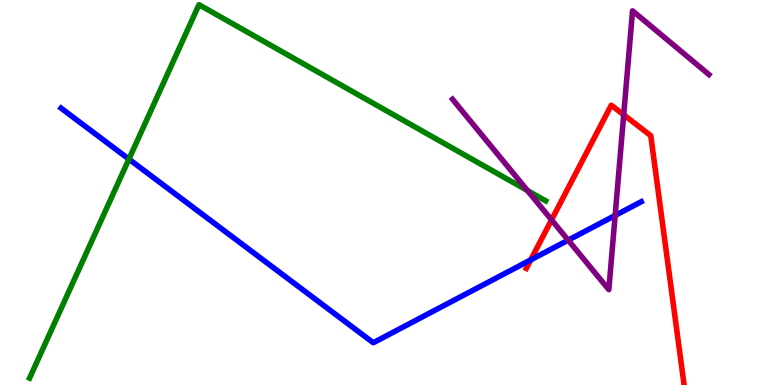[{'lines': ['blue', 'red'], 'intersections': [{'x': 6.85, 'y': 3.25}]}, {'lines': ['green', 'red'], 'intersections': []}, {'lines': ['purple', 'red'], 'intersections': [{'x': 7.12, 'y': 4.29}, {'x': 8.05, 'y': 7.02}]}, {'lines': ['blue', 'green'], 'intersections': [{'x': 1.66, 'y': 5.87}]}, {'lines': ['blue', 'purple'], 'intersections': [{'x': 7.33, 'y': 3.76}, {'x': 7.94, 'y': 4.4}]}, {'lines': ['green', 'purple'], 'intersections': [{'x': 6.81, 'y': 5.05}]}]